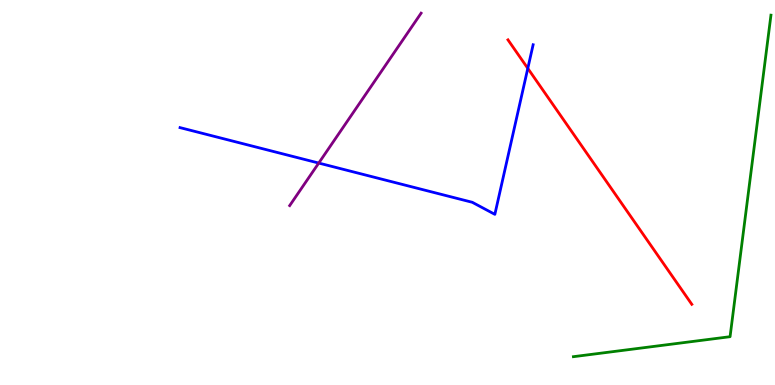[{'lines': ['blue', 'red'], 'intersections': [{'x': 6.81, 'y': 8.22}]}, {'lines': ['green', 'red'], 'intersections': []}, {'lines': ['purple', 'red'], 'intersections': []}, {'lines': ['blue', 'green'], 'intersections': []}, {'lines': ['blue', 'purple'], 'intersections': [{'x': 4.11, 'y': 5.76}]}, {'lines': ['green', 'purple'], 'intersections': []}]